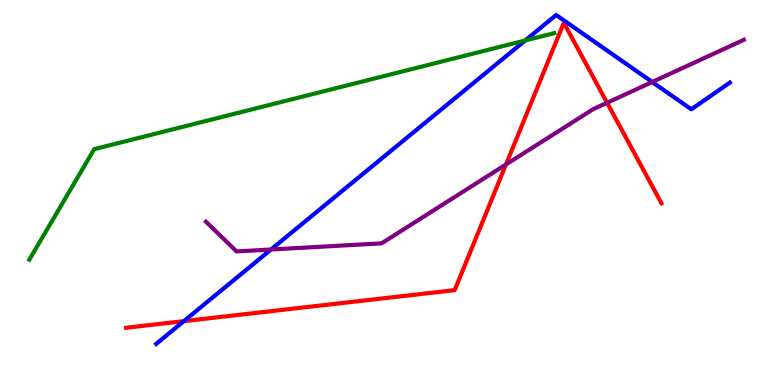[{'lines': ['blue', 'red'], 'intersections': [{'x': 2.37, 'y': 1.66}]}, {'lines': ['green', 'red'], 'intersections': []}, {'lines': ['purple', 'red'], 'intersections': [{'x': 6.53, 'y': 5.73}, {'x': 7.83, 'y': 7.33}]}, {'lines': ['blue', 'green'], 'intersections': [{'x': 6.78, 'y': 8.95}]}, {'lines': ['blue', 'purple'], 'intersections': [{'x': 3.5, 'y': 3.52}, {'x': 8.42, 'y': 7.87}]}, {'lines': ['green', 'purple'], 'intersections': []}]